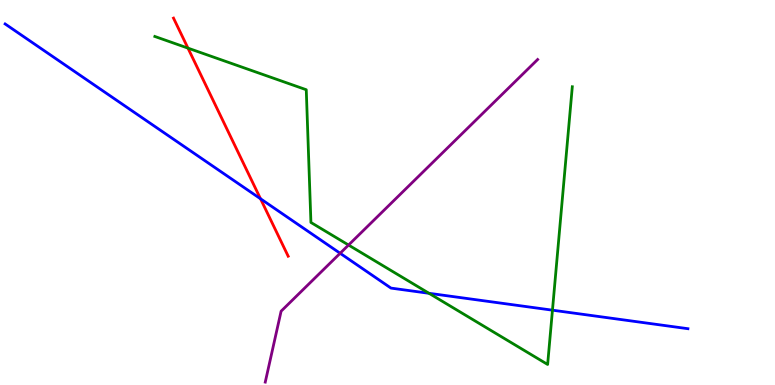[{'lines': ['blue', 'red'], 'intersections': [{'x': 3.36, 'y': 4.84}]}, {'lines': ['green', 'red'], 'intersections': [{'x': 2.43, 'y': 8.75}]}, {'lines': ['purple', 'red'], 'intersections': []}, {'lines': ['blue', 'green'], 'intersections': [{'x': 5.54, 'y': 2.38}, {'x': 7.13, 'y': 1.94}]}, {'lines': ['blue', 'purple'], 'intersections': [{'x': 4.39, 'y': 3.42}]}, {'lines': ['green', 'purple'], 'intersections': [{'x': 4.5, 'y': 3.64}]}]